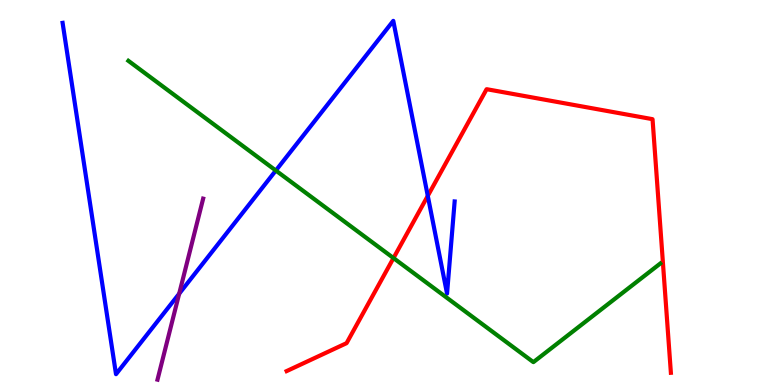[{'lines': ['blue', 'red'], 'intersections': [{'x': 5.52, 'y': 4.91}]}, {'lines': ['green', 'red'], 'intersections': [{'x': 5.08, 'y': 3.3}]}, {'lines': ['purple', 'red'], 'intersections': []}, {'lines': ['blue', 'green'], 'intersections': [{'x': 3.56, 'y': 5.57}]}, {'lines': ['blue', 'purple'], 'intersections': [{'x': 2.31, 'y': 2.37}]}, {'lines': ['green', 'purple'], 'intersections': []}]